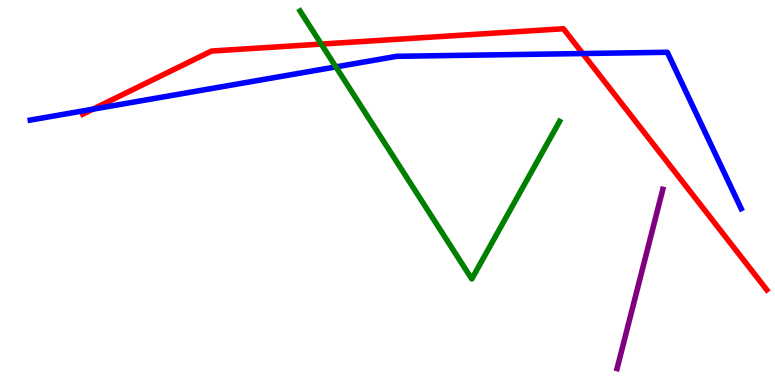[{'lines': ['blue', 'red'], 'intersections': [{'x': 1.2, 'y': 7.16}, {'x': 7.52, 'y': 8.61}]}, {'lines': ['green', 'red'], 'intersections': [{'x': 4.15, 'y': 8.85}]}, {'lines': ['purple', 'red'], 'intersections': []}, {'lines': ['blue', 'green'], 'intersections': [{'x': 4.33, 'y': 8.26}]}, {'lines': ['blue', 'purple'], 'intersections': []}, {'lines': ['green', 'purple'], 'intersections': []}]